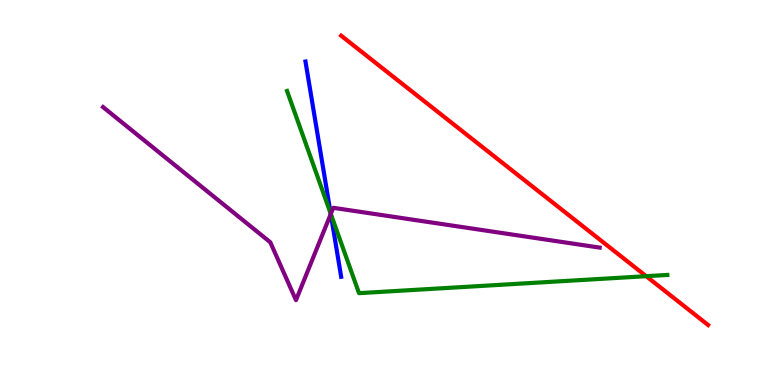[{'lines': ['blue', 'red'], 'intersections': []}, {'lines': ['green', 'red'], 'intersections': [{'x': 8.34, 'y': 2.83}]}, {'lines': ['purple', 'red'], 'intersections': []}, {'lines': ['blue', 'green'], 'intersections': [{'x': 4.27, 'y': 4.45}]}, {'lines': ['blue', 'purple'], 'intersections': [{'x': 4.27, 'y': 4.44}]}, {'lines': ['green', 'purple'], 'intersections': [{'x': 4.27, 'y': 4.44}]}]